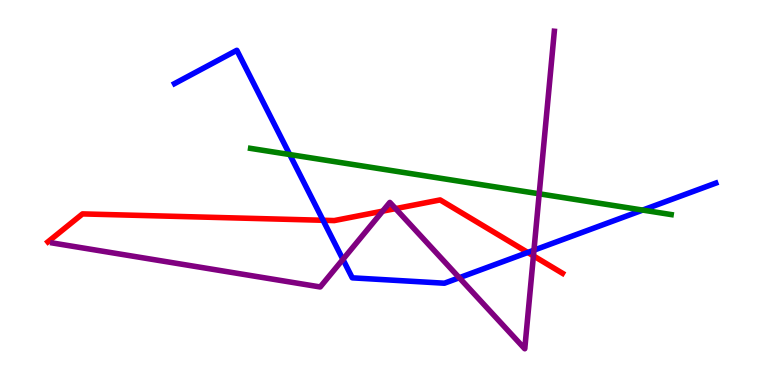[{'lines': ['blue', 'red'], 'intersections': [{'x': 4.17, 'y': 4.28}, {'x': 6.81, 'y': 3.44}]}, {'lines': ['green', 'red'], 'intersections': []}, {'lines': ['purple', 'red'], 'intersections': [{'x': 4.94, 'y': 4.52}, {'x': 5.1, 'y': 4.58}, {'x': 6.88, 'y': 3.35}]}, {'lines': ['blue', 'green'], 'intersections': [{'x': 3.74, 'y': 5.99}, {'x': 8.29, 'y': 4.54}]}, {'lines': ['blue', 'purple'], 'intersections': [{'x': 4.42, 'y': 3.26}, {'x': 5.93, 'y': 2.79}, {'x': 6.89, 'y': 3.5}]}, {'lines': ['green', 'purple'], 'intersections': [{'x': 6.96, 'y': 4.97}]}]